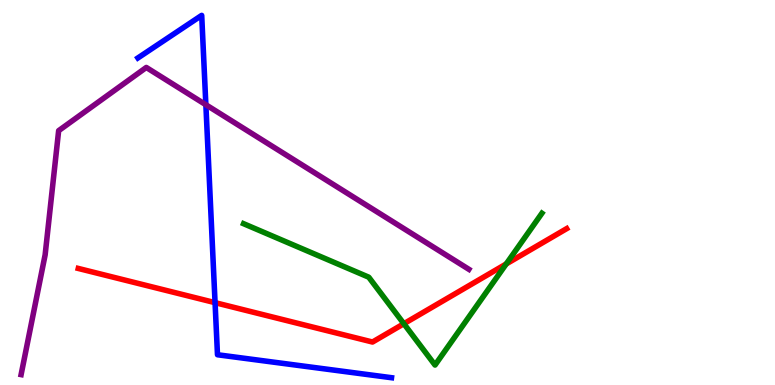[{'lines': ['blue', 'red'], 'intersections': [{'x': 2.77, 'y': 2.14}]}, {'lines': ['green', 'red'], 'intersections': [{'x': 5.21, 'y': 1.59}, {'x': 6.53, 'y': 3.14}]}, {'lines': ['purple', 'red'], 'intersections': []}, {'lines': ['blue', 'green'], 'intersections': []}, {'lines': ['blue', 'purple'], 'intersections': [{'x': 2.66, 'y': 7.28}]}, {'lines': ['green', 'purple'], 'intersections': []}]